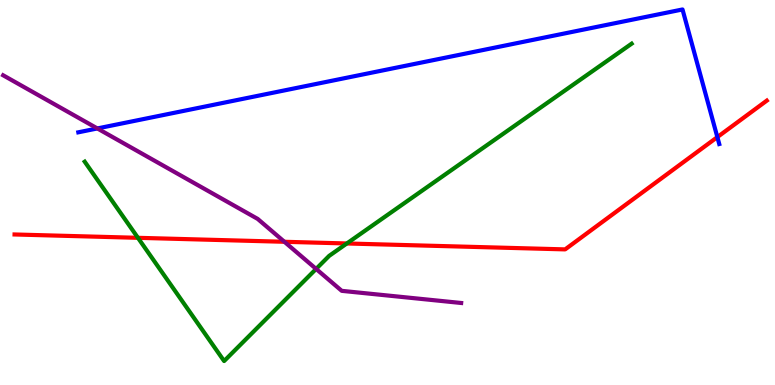[{'lines': ['blue', 'red'], 'intersections': [{'x': 9.26, 'y': 6.44}]}, {'lines': ['green', 'red'], 'intersections': [{'x': 1.78, 'y': 3.82}, {'x': 4.48, 'y': 3.68}]}, {'lines': ['purple', 'red'], 'intersections': [{'x': 3.67, 'y': 3.72}]}, {'lines': ['blue', 'green'], 'intersections': []}, {'lines': ['blue', 'purple'], 'intersections': [{'x': 1.26, 'y': 6.66}]}, {'lines': ['green', 'purple'], 'intersections': [{'x': 4.08, 'y': 3.01}]}]